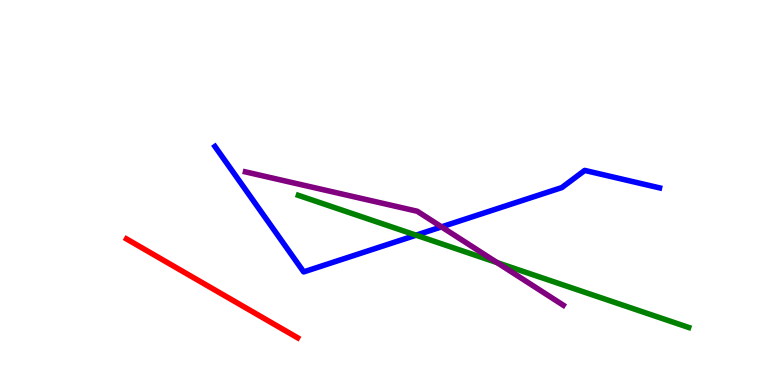[{'lines': ['blue', 'red'], 'intersections': []}, {'lines': ['green', 'red'], 'intersections': []}, {'lines': ['purple', 'red'], 'intersections': []}, {'lines': ['blue', 'green'], 'intersections': [{'x': 5.37, 'y': 3.89}]}, {'lines': ['blue', 'purple'], 'intersections': [{'x': 5.7, 'y': 4.11}]}, {'lines': ['green', 'purple'], 'intersections': [{'x': 6.41, 'y': 3.18}]}]